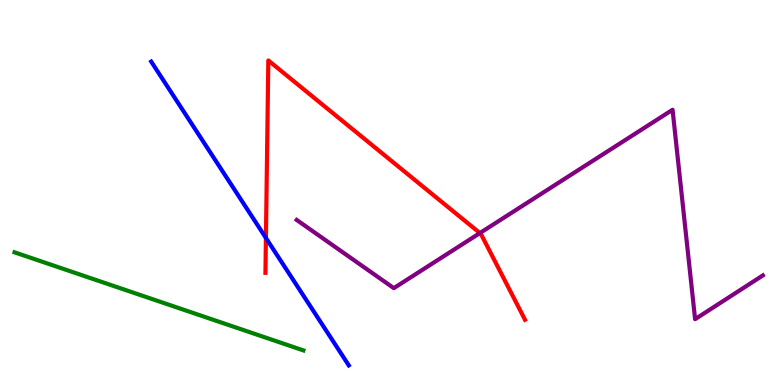[{'lines': ['blue', 'red'], 'intersections': [{'x': 3.43, 'y': 3.82}]}, {'lines': ['green', 'red'], 'intersections': []}, {'lines': ['purple', 'red'], 'intersections': [{'x': 6.19, 'y': 3.95}]}, {'lines': ['blue', 'green'], 'intersections': []}, {'lines': ['blue', 'purple'], 'intersections': []}, {'lines': ['green', 'purple'], 'intersections': []}]